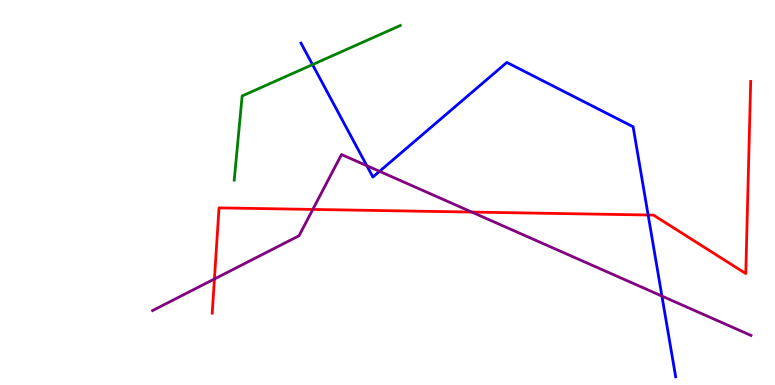[{'lines': ['blue', 'red'], 'intersections': [{'x': 8.36, 'y': 4.42}]}, {'lines': ['green', 'red'], 'intersections': []}, {'lines': ['purple', 'red'], 'intersections': [{'x': 2.77, 'y': 2.75}, {'x': 4.04, 'y': 4.56}, {'x': 6.09, 'y': 4.49}]}, {'lines': ['blue', 'green'], 'intersections': [{'x': 4.03, 'y': 8.32}]}, {'lines': ['blue', 'purple'], 'intersections': [{'x': 4.73, 'y': 5.7}, {'x': 4.9, 'y': 5.55}, {'x': 8.54, 'y': 2.31}]}, {'lines': ['green', 'purple'], 'intersections': []}]